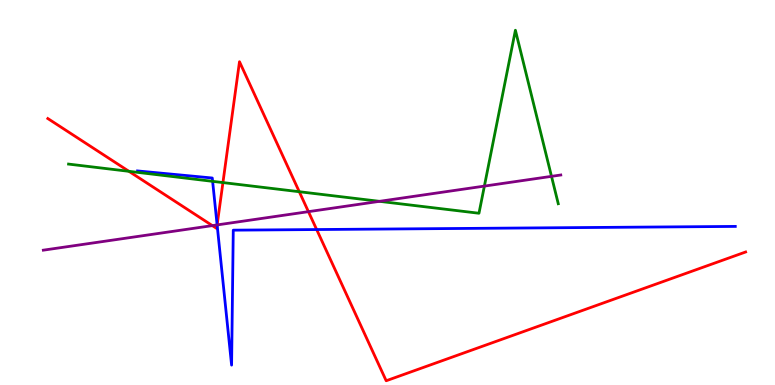[{'lines': ['blue', 'red'], 'intersections': [{'x': 2.8, 'y': 4.16}, {'x': 4.09, 'y': 4.04}]}, {'lines': ['green', 'red'], 'intersections': [{'x': 1.66, 'y': 5.55}, {'x': 2.88, 'y': 5.26}, {'x': 3.86, 'y': 5.02}]}, {'lines': ['purple', 'red'], 'intersections': [{'x': 2.74, 'y': 4.14}, {'x': 2.8, 'y': 4.16}, {'x': 3.98, 'y': 4.5}]}, {'lines': ['blue', 'green'], 'intersections': [{'x': 2.74, 'y': 5.29}]}, {'lines': ['blue', 'purple'], 'intersections': [{'x': 2.8, 'y': 4.16}]}, {'lines': ['green', 'purple'], 'intersections': [{'x': 4.9, 'y': 4.77}, {'x': 6.25, 'y': 5.17}, {'x': 7.12, 'y': 5.42}]}]